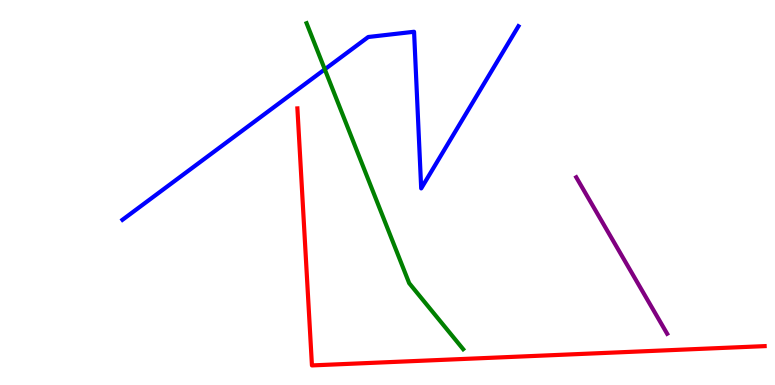[{'lines': ['blue', 'red'], 'intersections': []}, {'lines': ['green', 'red'], 'intersections': []}, {'lines': ['purple', 'red'], 'intersections': []}, {'lines': ['blue', 'green'], 'intersections': [{'x': 4.19, 'y': 8.2}]}, {'lines': ['blue', 'purple'], 'intersections': []}, {'lines': ['green', 'purple'], 'intersections': []}]